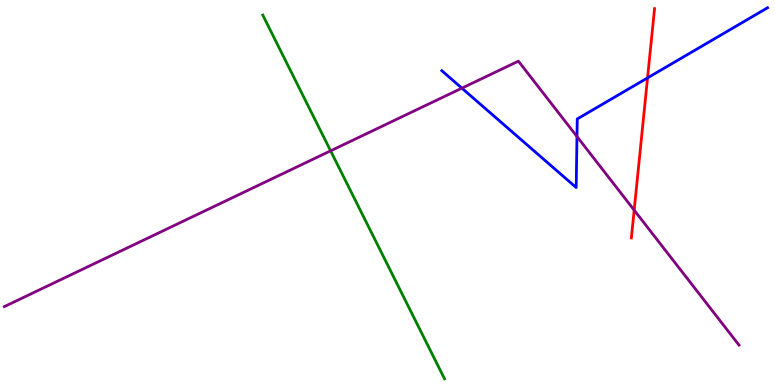[{'lines': ['blue', 'red'], 'intersections': [{'x': 8.36, 'y': 7.98}]}, {'lines': ['green', 'red'], 'intersections': []}, {'lines': ['purple', 'red'], 'intersections': [{'x': 8.18, 'y': 4.54}]}, {'lines': ['blue', 'green'], 'intersections': []}, {'lines': ['blue', 'purple'], 'intersections': [{'x': 5.96, 'y': 7.71}, {'x': 7.44, 'y': 6.45}]}, {'lines': ['green', 'purple'], 'intersections': [{'x': 4.27, 'y': 6.08}]}]